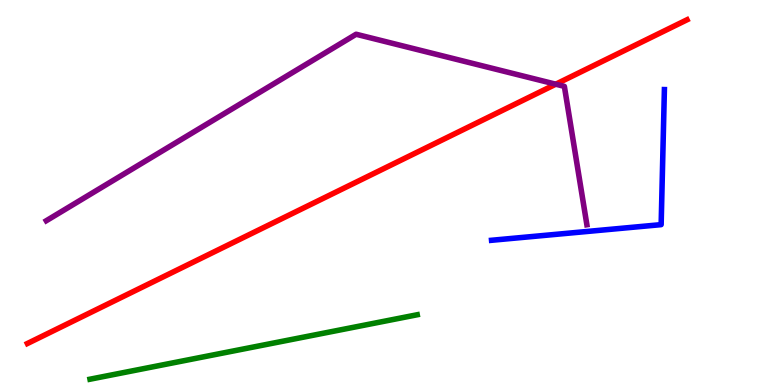[{'lines': ['blue', 'red'], 'intersections': []}, {'lines': ['green', 'red'], 'intersections': []}, {'lines': ['purple', 'red'], 'intersections': [{'x': 7.17, 'y': 7.81}]}, {'lines': ['blue', 'green'], 'intersections': []}, {'lines': ['blue', 'purple'], 'intersections': []}, {'lines': ['green', 'purple'], 'intersections': []}]